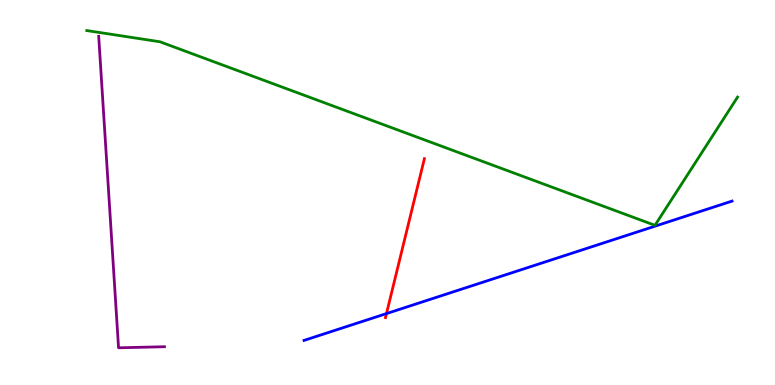[{'lines': ['blue', 'red'], 'intersections': [{'x': 4.99, 'y': 1.85}]}, {'lines': ['green', 'red'], 'intersections': []}, {'lines': ['purple', 'red'], 'intersections': []}, {'lines': ['blue', 'green'], 'intersections': []}, {'lines': ['blue', 'purple'], 'intersections': []}, {'lines': ['green', 'purple'], 'intersections': []}]